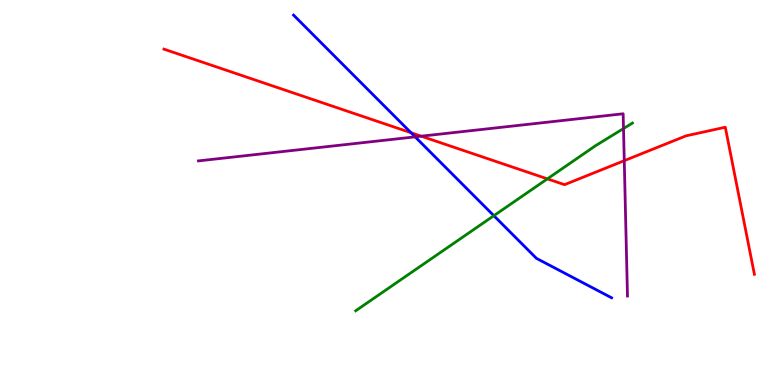[{'lines': ['blue', 'red'], 'intersections': [{'x': 5.3, 'y': 6.55}]}, {'lines': ['green', 'red'], 'intersections': [{'x': 7.06, 'y': 5.35}]}, {'lines': ['purple', 'red'], 'intersections': [{'x': 5.44, 'y': 6.46}, {'x': 8.06, 'y': 5.83}]}, {'lines': ['blue', 'green'], 'intersections': [{'x': 6.37, 'y': 4.4}]}, {'lines': ['blue', 'purple'], 'intersections': [{'x': 5.36, 'y': 6.45}]}, {'lines': ['green', 'purple'], 'intersections': [{'x': 8.05, 'y': 6.66}]}]